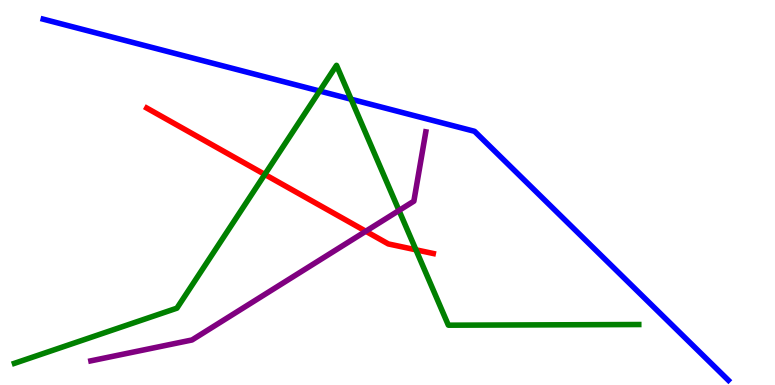[{'lines': ['blue', 'red'], 'intersections': []}, {'lines': ['green', 'red'], 'intersections': [{'x': 3.42, 'y': 5.47}, {'x': 5.37, 'y': 3.51}]}, {'lines': ['purple', 'red'], 'intersections': [{'x': 4.72, 'y': 3.99}]}, {'lines': ['blue', 'green'], 'intersections': [{'x': 4.12, 'y': 7.64}, {'x': 4.53, 'y': 7.42}]}, {'lines': ['blue', 'purple'], 'intersections': []}, {'lines': ['green', 'purple'], 'intersections': [{'x': 5.15, 'y': 4.53}]}]